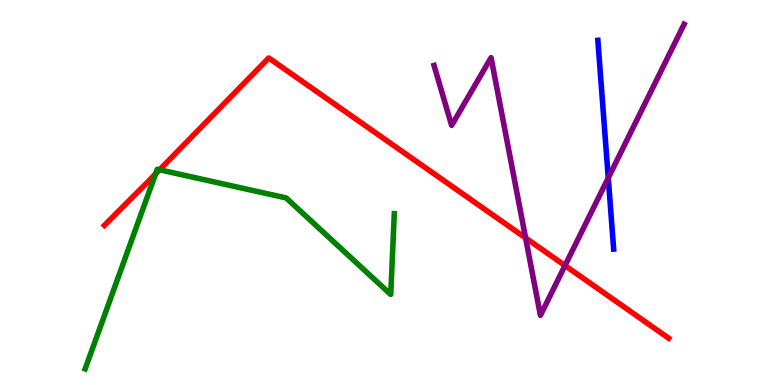[{'lines': ['blue', 'red'], 'intersections': []}, {'lines': ['green', 'red'], 'intersections': [{'x': 2.01, 'y': 5.48}, {'x': 2.06, 'y': 5.59}]}, {'lines': ['purple', 'red'], 'intersections': [{'x': 6.78, 'y': 3.82}, {'x': 7.29, 'y': 3.1}]}, {'lines': ['blue', 'green'], 'intersections': []}, {'lines': ['blue', 'purple'], 'intersections': [{'x': 7.85, 'y': 5.38}]}, {'lines': ['green', 'purple'], 'intersections': []}]